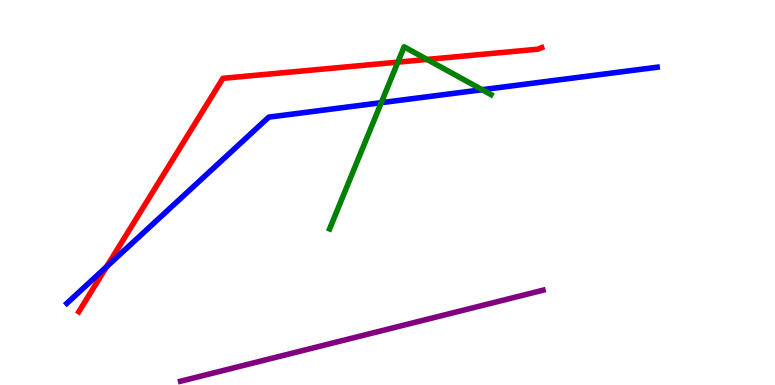[{'lines': ['blue', 'red'], 'intersections': [{'x': 1.38, 'y': 3.07}]}, {'lines': ['green', 'red'], 'intersections': [{'x': 5.13, 'y': 8.39}, {'x': 5.51, 'y': 8.46}]}, {'lines': ['purple', 'red'], 'intersections': []}, {'lines': ['blue', 'green'], 'intersections': [{'x': 4.92, 'y': 7.33}, {'x': 6.22, 'y': 7.67}]}, {'lines': ['blue', 'purple'], 'intersections': []}, {'lines': ['green', 'purple'], 'intersections': []}]